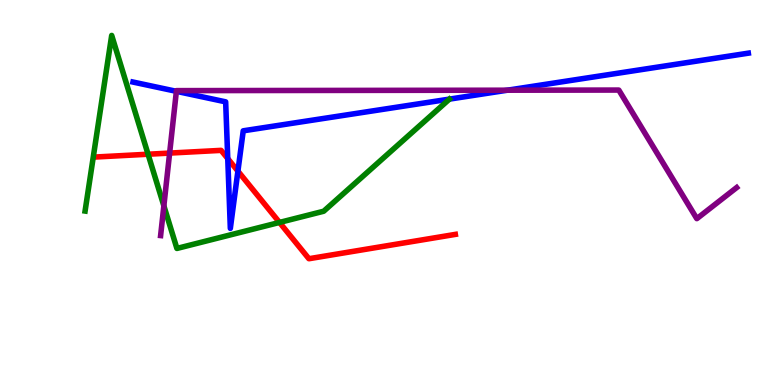[{'lines': ['blue', 'red'], 'intersections': [{'x': 2.94, 'y': 5.88}, {'x': 3.07, 'y': 5.56}]}, {'lines': ['green', 'red'], 'intersections': [{'x': 1.91, 'y': 5.99}, {'x': 3.61, 'y': 4.22}]}, {'lines': ['purple', 'red'], 'intersections': [{'x': 2.19, 'y': 6.02}]}, {'lines': ['blue', 'green'], 'intersections': []}, {'lines': ['blue', 'purple'], 'intersections': [{'x': 2.28, 'y': 7.63}, {'x': 6.55, 'y': 7.66}]}, {'lines': ['green', 'purple'], 'intersections': [{'x': 2.11, 'y': 4.65}]}]